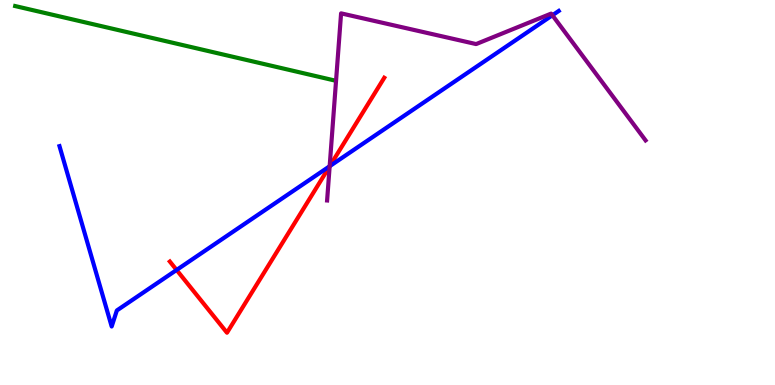[{'lines': ['blue', 'red'], 'intersections': [{'x': 2.28, 'y': 2.99}, {'x': 4.25, 'y': 5.68}]}, {'lines': ['green', 'red'], 'intersections': []}, {'lines': ['purple', 'red'], 'intersections': [{'x': 4.25, 'y': 5.68}]}, {'lines': ['blue', 'green'], 'intersections': []}, {'lines': ['blue', 'purple'], 'intersections': [{'x': 4.25, 'y': 5.68}, {'x': 7.13, 'y': 9.6}]}, {'lines': ['green', 'purple'], 'intersections': []}]